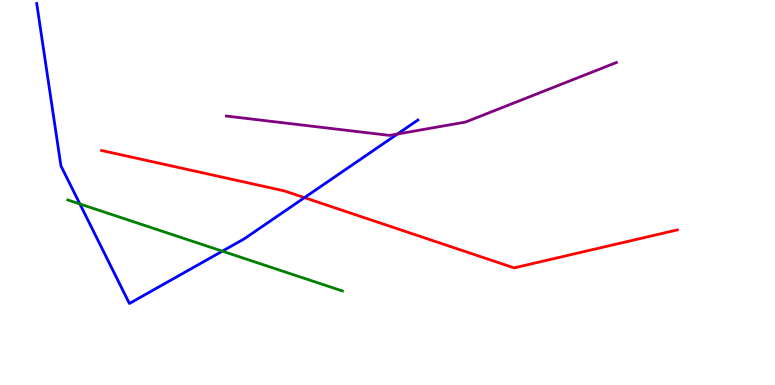[{'lines': ['blue', 'red'], 'intersections': [{'x': 3.93, 'y': 4.87}]}, {'lines': ['green', 'red'], 'intersections': []}, {'lines': ['purple', 'red'], 'intersections': []}, {'lines': ['blue', 'green'], 'intersections': [{'x': 1.03, 'y': 4.7}, {'x': 2.87, 'y': 3.48}]}, {'lines': ['blue', 'purple'], 'intersections': [{'x': 5.13, 'y': 6.52}]}, {'lines': ['green', 'purple'], 'intersections': []}]